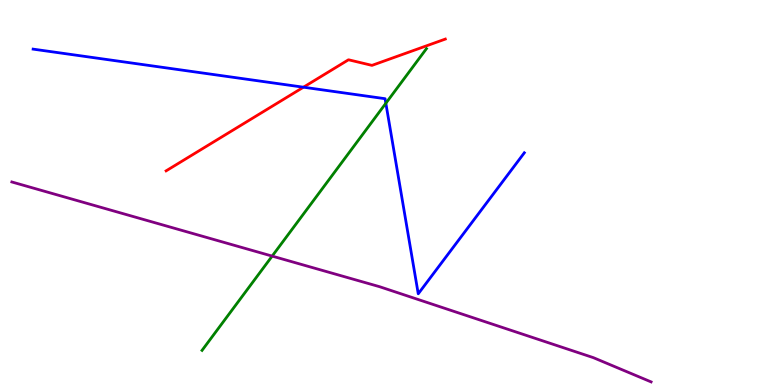[{'lines': ['blue', 'red'], 'intersections': [{'x': 3.92, 'y': 7.73}]}, {'lines': ['green', 'red'], 'intersections': []}, {'lines': ['purple', 'red'], 'intersections': []}, {'lines': ['blue', 'green'], 'intersections': [{'x': 4.98, 'y': 7.32}]}, {'lines': ['blue', 'purple'], 'intersections': []}, {'lines': ['green', 'purple'], 'intersections': [{'x': 3.51, 'y': 3.35}]}]